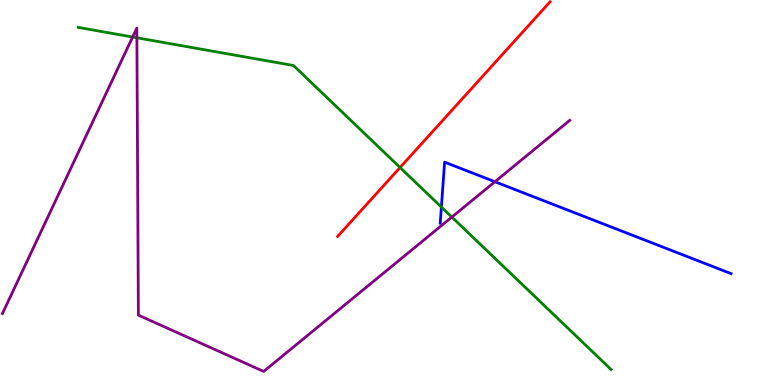[{'lines': ['blue', 'red'], 'intersections': []}, {'lines': ['green', 'red'], 'intersections': [{'x': 5.16, 'y': 5.65}]}, {'lines': ['purple', 'red'], 'intersections': []}, {'lines': ['blue', 'green'], 'intersections': [{'x': 5.7, 'y': 4.62}]}, {'lines': ['blue', 'purple'], 'intersections': [{'x': 6.39, 'y': 5.28}]}, {'lines': ['green', 'purple'], 'intersections': [{'x': 1.71, 'y': 9.04}, {'x': 1.77, 'y': 9.02}, {'x': 5.83, 'y': 4.36}]}]